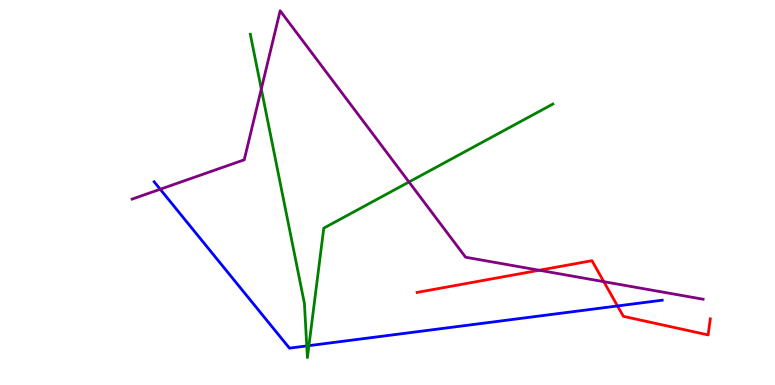[{'lines': ['blue', 'red'], 'intersections': [{'x': 7.97, 'y': 2.05}]}, {'lines': ['green', 'red'], 'intersections': []}, {'lines': ['purple', 'red'], 'intersections': [{'x': 6.96, 'y': 2.98}, {'x': 7.79, 'y': 2.68}]}, {'lines': ['blue', 'green'], 'intersections': [{'x': 3.96, 'y': 1.01}, {'x': 3.99, 'y': 1.02}]}, {'lines': ['blue', 'purple'], 'intersections': [{'x': 2.07, 'y': 5.08}]}, {'lines': ['green', 'purple'], 'intersections': [{'x': 3.37, 'y': 7.69}, {'x': 5.28, 'y': 5.27}]}]